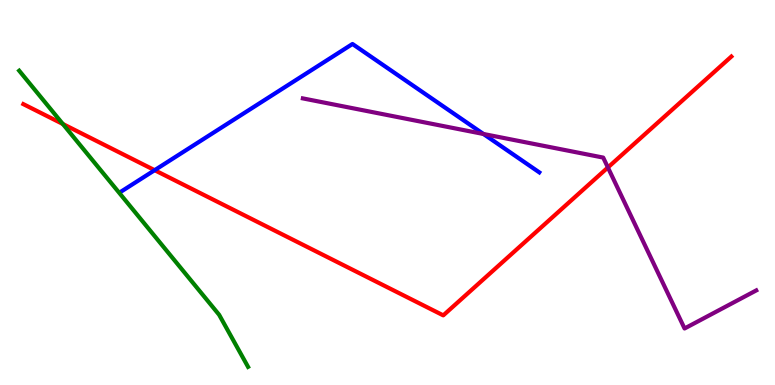[{'lines': ['blue', 'red'], 'intersections': [{'x': 2.0, 'y': 5.58}]}, {'lines': ['green', 'red'], 'intersections': [{'x': 0.811, 'y': 6.78}]}, {'lines': ['purple', 'red'], 'intersections': [{'x': 7.84, 'y': 5.65}]}, {'lines': ['blue', 'green'], 'intersections': []}, {'lines': ['blue', 'purple'], 'intersections': [{'x': 6.24, 'y': 6.52}]}, {'lines': ['green', 'purple'], 'intersections': []}]